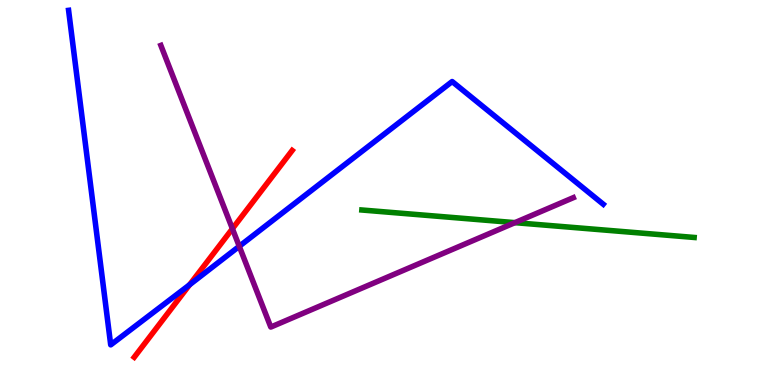[{'lines': ['blue', 'red'], 'intersections': [{'x': 2.45, 'y': 2.6}]}, {'lines': ['green', 'red'], 'intersections': []}, {'lines': ['purple', 'red'], 'intersections': [{'x': 3.0, 'y': 4.06}]}, {'lines': ['blue', 'green'], 'intersections': []}, {'lines': ['blue', 'purple'], 'intersections': [{'x': 3.09, 'y': 3.6}]}, {'lines': ['green', 'purple'], 'intersections': [{'x': 6.64, 'y': 4.22}]}]